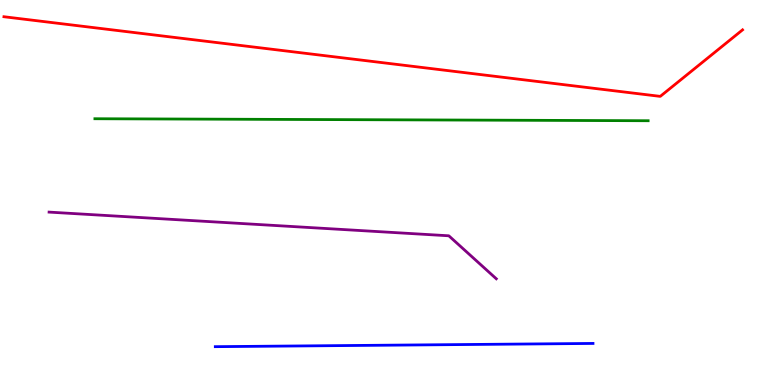[{'lines': ['blue', 'red'], 'intersections': []}, {'lines': ['green', 'red'], 'intersections': []}, {'lines': ['purple', 'red'], 'intersections': []}, {'lines': ['blue', 'green'], 'intersections': []}, {'lines': ['blue', 'purple'], 'intersections': []}, {'lines': ['green', 'purple'], 'intersections': []}]